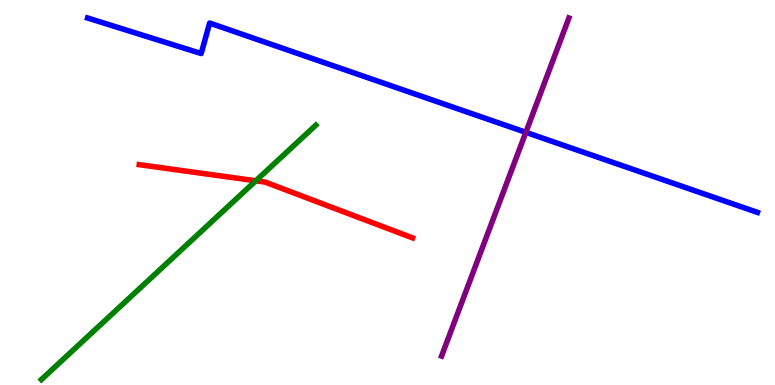[{'lines': ['blue', 'red'], 'intersections': []}, {'lines': ['green', 'red'], 'intersections': [{'x': 3.3, 'y': 5.3}]}, {'lines': ['purple', 'red'], 'intersections': []}, {'lines': ['blue', 'green'], 'intersections': []}, {'lines': ['blue', 'purple'], 'intersections': [{'x': 6.79, 'y': 6.56}]}, {'lines': ['green', 'purple'], 'intersections': []}]